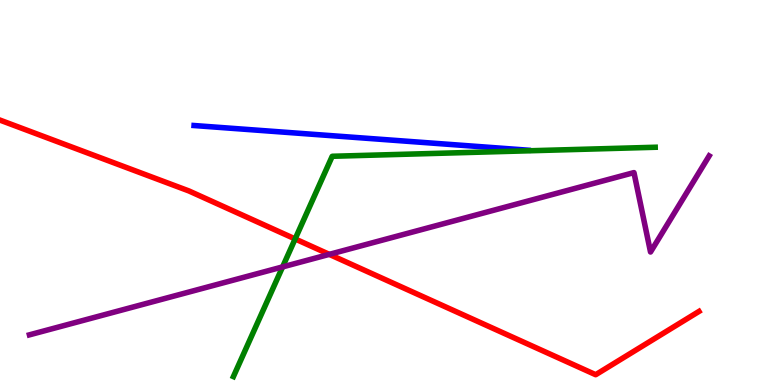[{'lines': ['blue', 'red'], 'intersections': []}, {'lines': ['green', 'red'], 'intersections': [{'x': 3.81, 'y': 3.79}]}, {'lines': ['purple', 'red'], 'intersections': [{'x': 4.25, 'y': 3.39}]}, {'lines': ['blue', 'green'], 'intersections': []}, {'lines': ['blue', 'purple'], 'intersections': []}, {'lines': ['green', 'purple'], 'intersections': [{'x': 3.65, 'y': 3.07}]}]